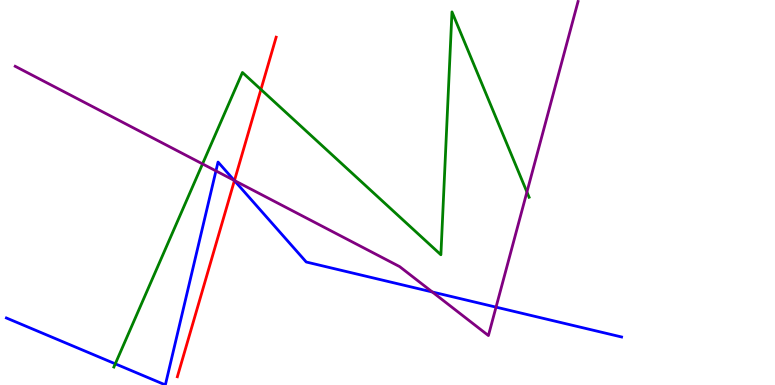[{'lines': ['blue', 'red'], 'intersections': [{'x': 3.02, 'y': 5.31}]}, {'lines': ['green', 'red'], 'intersections': [{'x': 3.37, 'y': 7.68}]}, {'lines': ['purple', 'red'], 'intersections': [{'x': 3.03, 'y': 5.31}]}, {'lines': ['blue', 'green'], 'intersections': [{'x': 1.49, 'y': 0.55}]}, {'lines': ['blue', 'purple'], 'intersections': [{'x': 2.79, 'y': 5.56}, {'x': 3.02, 'y': 5.31}, {'x': 5.58, 'y': 2.42}, {'x': 6.4, 'y': 2.02}]}, {'lines': ['green', 'purple'], 'intersections': [{'x': 2.61, 'y': 5.74}, {'x': 6.8, 'y': 5.01}]}]